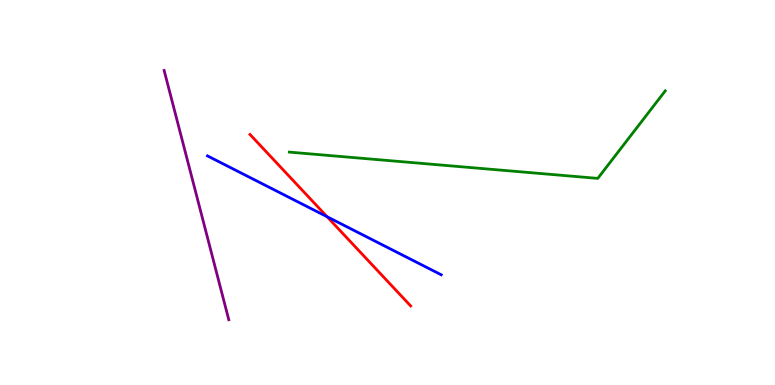[{'lines': ['blue', 'red'], 'intersections': [{'x': 4.22, 'y': 4.37}]}, {'lines': ['green', 'red'], 'intersections': []}, {'lines': ['purple', 'red'], 'intersections': []}, {'lines': ['blue', 'green'], 'intersections': []}, {'lines': ['blue', 'purple'], 'intersections': []}, {'lines': ['green', 'purple'], 'intersections': []}]